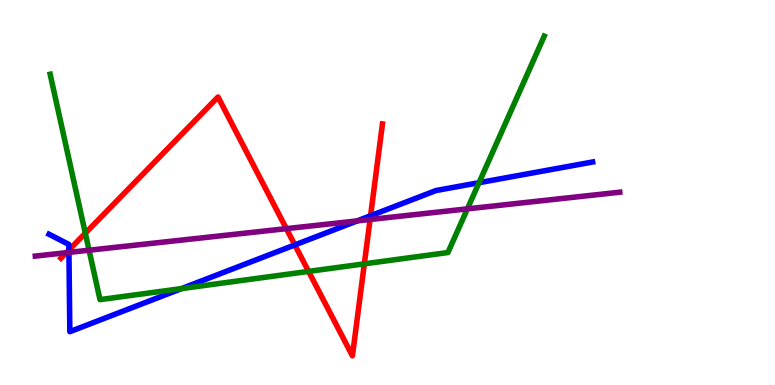[{'lines': ['blue', 'red'], 'intersections': [{'x': 0.889, 'y': 3.5}, {'x': 3.8, 'y': 3.64}, {'x': 4.78, 'y': 4.4}]}, {'lines': ['green', 'red'], 'intersections': [{'x': 1.1, 'y': 3.94}, {'x': 3.98, 'y': 2.95}, {'x': 4.7, 'y': 3.15}]}, {'lines': ['purple', 'red'], 'intersections': [{'x': 0.856, 'y': 3.44}, {'x': 3.7, 'y': 4.06}, {'x': 4.78, 'y': 4.3}]}, {'lines': ['blue', 'green'], 'intersections': [{'x': 2.34, 'y': 2.5}, {'x': 6.18, 'y': 5.25}]}, {'lines': ['blue', 'purple'], 'intersections': [{'x': 0.889, 'y': 3.44}, {'x': 4.61, 'y': 4.26}]}, {'lines': ['green', 'purple'], 'intersections': [{'x': 1.15, 'y': 3.5}, {'x': 6.03, 'y': 4.58}]}]